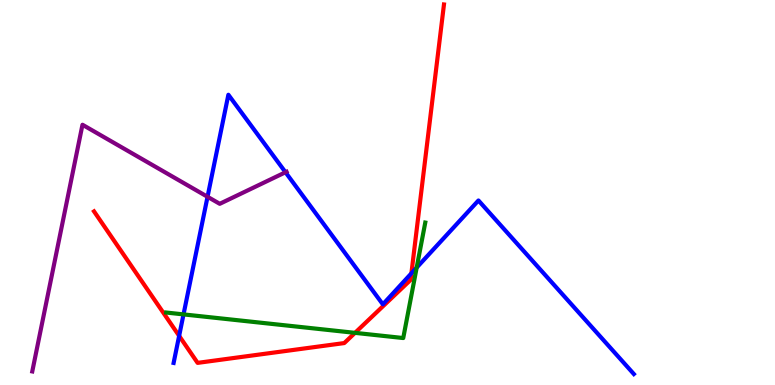[{'lines': ['blue', 'red'], 'intersections': [{'x': 2.31, 'y': 1.28}, {'x': 5.31, 'y': 2.9}]}, {'lines': ['green', 'red'], 'intersections': [{'x': 4.58, 'y': 1.35}]}, {'lines': ['purple', 'red'], 'intersections': []}, {'lines': ['blue', 'green'], 'intersections': [{'x': 2.37, 'y': 1.83}, {'x': 5.38, 'y': 3.05}]}, {'lines': ['blue', 'purple'], 'intersections': [{'x': 2.68, 'y': 4.89}, {'x': 3.68, 'y': 5.53}]}, {'lines': ['green', 'purple'], 'intersections': []}]